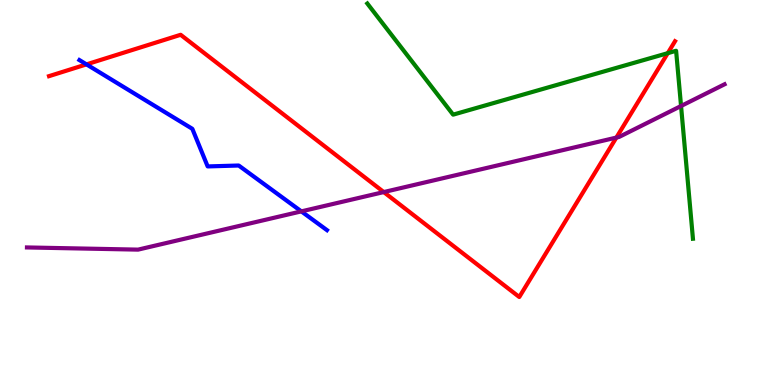[{'lines': ['blue', 'red'], 'intersections': [{'x': 1.12, 'y': 8.33}]}, {'lines': ['green', 'red'], 'intersections': [{'x': 8.62, 'y': 8.62}]}, {'lines': ['purple', 'red'], 'intersections': [{'x': 4.95, 'y': 5.01}, {'x': 7.95, 'y': 6.43}]}, {'lines': ['blue', 'green'], 'intersections': []}, {'lines': ['blue', 'purple'], 'intersections': [{'x': 3.89, 'y': 4.51}]}, {'lines': ['green', 'purple'], 'intersections': [{'x': 8.79, 'y': 7.25}]}]